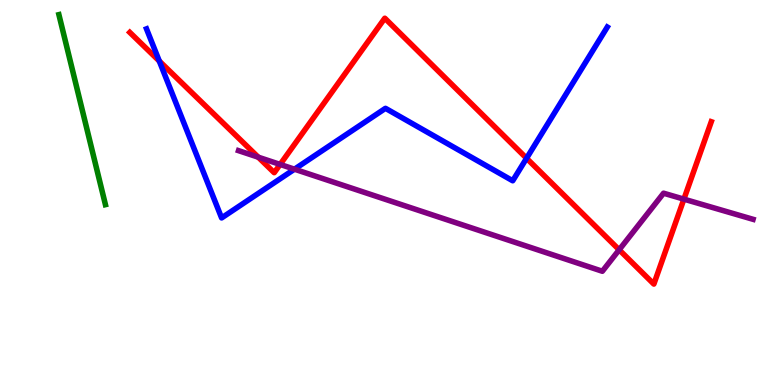[{'lines': ['blue', 'red'], 'intersections': [{'x': 2.06, 'y': 8.41}, {'x': 6.79, 'y': 5.89}]}, {'lines': ['green', 'red'], 'intersections': []}, {'lines': ['purple', 'red'], 'intersections': [{'x': 3.33, 'y': 5.92}, {'x': 3.61, 'y': 5.73}, {'x': 7.99, 'y': 3.51}, {'x': 8.82, 'y': 4.83}]}, {'lines': ['blue', 'green'], 'intersections': []}, {'lines': ['blue', 'purple'], 'intersections': [{'x': 3.8, 'y': 5.61}]}, {'lines': ['green', 'purple'], 'intersections': []}]